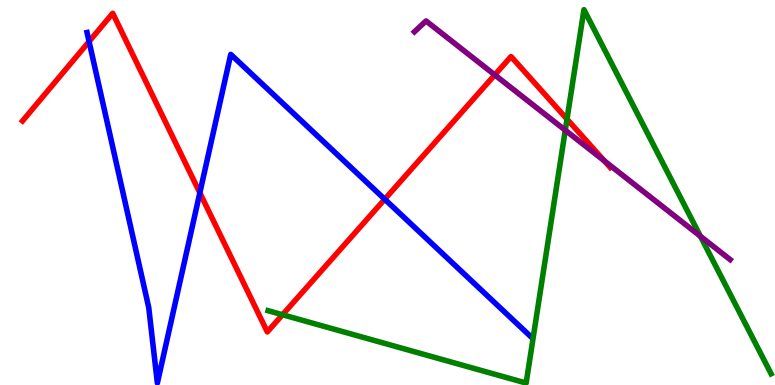[{'lines': ['blue', 'red'], 'intersections': [{'x': 1.15, 'y': 8.92}, {'x': 2.58, 'y': 4.99}, {'x': 4.96, 'y': 4.83}]}, {'lines': ['green', 'red'], 'intersections': [{'x': 3.65, 'y': 1.83}, {'x': 7.32, 'y': 6.91}]}, {'lines': ['purple', 'red'], 'intersections': [{'x': 6.38, 'y': 8.05}, {'x': 7.8, 'y': 5.82}]}, {'lines': ['blue', 'green'], 'intersections': []}, {'lines': ['blue', 'purple'], 'intersections': []}, {'lines': ['green', 'purple'], 'intersections': [{'x': 7.29, 'y': 6.62}, {'x': 9.04, 'y': 3.86}]}]